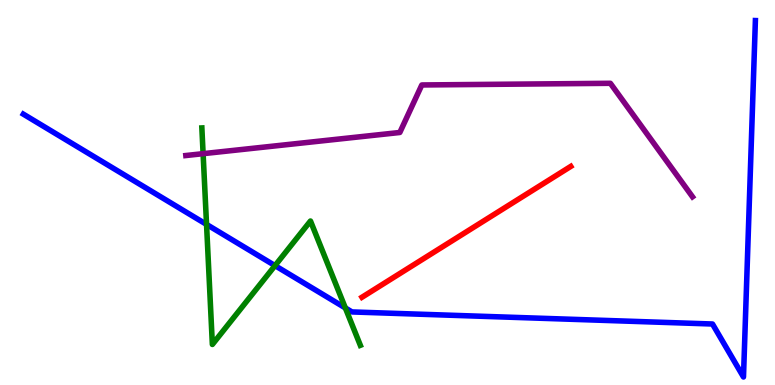[{'lines': ['blue', 'red'], 'intersections': []}, {'lines': ['green', 'red'], 'intersections': []}, {'lines': ['purple', 'red'], 'intersections': []}, {'lines': ['blue', 'green'], 'intersections': [{'x': 2.66, 'y': 4.17}, {'x': 3.55, 'y': 3.1}, {'x': 4.46, 'y': 2.0}]}, {'lines': ['blue', 'purple'], 'intersections': []}, {'lines': ['green', 'purple'], 'intersections': [{'x': 2.62, 'y': 6.01}]}]